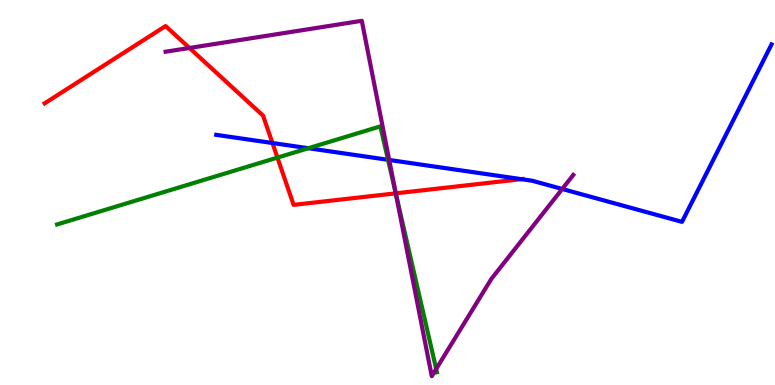[{'lines': ['blue', 'red'], 'intersections': [{'x': 3.52, 'y': 6.29}, {'x': 6.73, 'y': 5.35}]}, {'lines': ['green', 'red'], 'intersections': [{'x': 3.58, 'y': 5.91}, {'x': 5.11, 'y': 4.98}]}, {'lines': ['purple', 'red'], 'intersections': [{'x': 2.44, 'y': 8.75}, {'x': 5.11, 'y': 4.98}]}, {'lines': ['blue', 'green'], 'intersections': [{'x': 3.98, 'y': 6.15}, {'x': 5.01, 'y': 5.85}]}, {'lines': ['blue', 'purple'], 'intersections': [{'x': 5.02, 'y': 5.85}, {'x': 7.25, 'y': 5.09}]}, {'lines': ['green', 'purple'], 'intersections': [{'x': 5.11, 'y': 4.98}, {'x': 5.63, 'y': 0.417}]}]